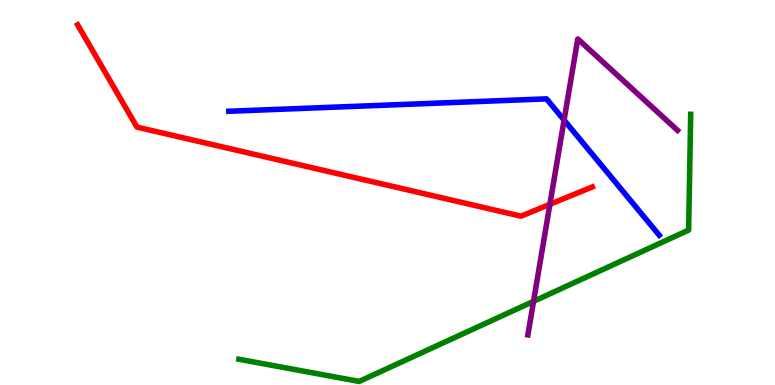[{'lines': ['blue', 'red'], 'intersections': []}, {'lines': ['green', 'red'], 'intersections': []}, {'lines': ['purple', 'red'], 'intersections': [{'x': 7.1, 'y': 4.69}]}, {'lines': ['blue', 'green'], 'intersections': []}, {'lines': ['blue', 'purple'], 'intersections': [{'x': 7.28, 'y': 6.88}]}, {'lines': ['green', 'purple'], 'intersections': [{'x': 6.88, 'y': 2.17}]}]